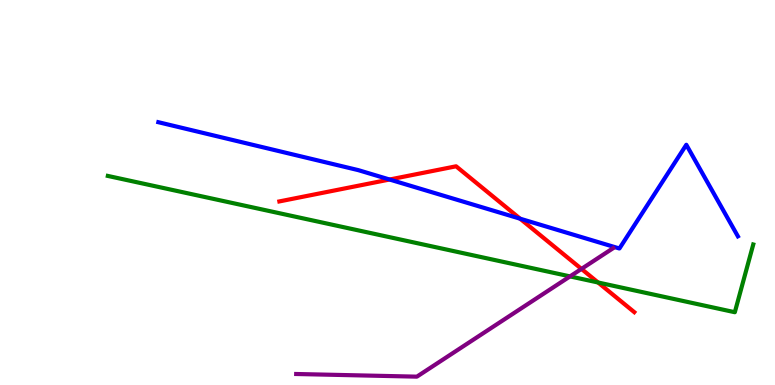[{'lines': ['blue', 'red'], 'intersections': [{'x': 5.03, 'y': 5.34}, {'x': 6.71, 'y': 4.32}]}, {'lines': ['green', 'red'], 'intersections': [{'x': 7.72, 'y': 2.66}]}, {'lines': ['purple', 'red'], 'intersections': [{'x': 7.5, 'y': 3.02}]}, {'lines': ['blue', 'green'], 'intersections': []}, {'lines': ['blue', 'purple'], 'intersections': []}, {'lines': ['green', 'purple'], 'intersections': [{'x': 7.36, 'y': 2.82}]}]